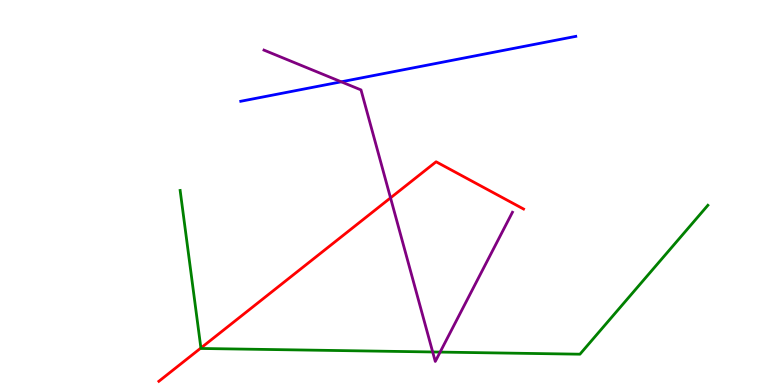[{'lines': ['blue', 'red'], 'intersections': []}, {'lines': ['green', 'red'], 'intersections': [{'x': 2.59, 'y': 0.961}]}, {'lines': ['purple', 'red'], 'intersections': [{'x': 5.04, 'y': 4.86}]}, {'lines': ['blue', 'green'], 'intersections': []}, {'lines': ['blue', 'purple'], 'intersections': [{'x': 4.4, 'y': 7.88}]}, {'lines': ['green', 'purple'], 'intersections': [{'x': 5.58, 'y': 0.858}, {'x': 5.68, 'y': 0.855}]}]